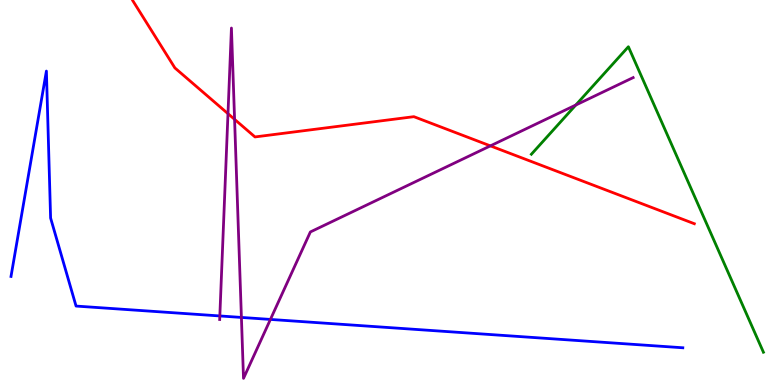[{'lines': ['blue', 'red'], 'intersections': []}, {'lines': ['green', 'red'], 'intersections': []}, {'lines': ['purple', 'red'], 'intersections': [{'x': 2.94, 'y': 7.05}, {'x': 3.03, 'y': 6.9}, {'x': 6.33, 'y': 6.21}]}, {'lines': ['blue', 'green'], 'intersections': []}, {'lines': ['blue', 'purple'], 'intersections': [{'x': 2.84, 'y': 1.79}, {'x': 3.11, 'y': 1.76}, {'x': 3.49, 'y': 1.7}]}, {'lines': ['green', 'purple'], 'intersections': [{'x': 7.43, 'y': 7.27}]}]